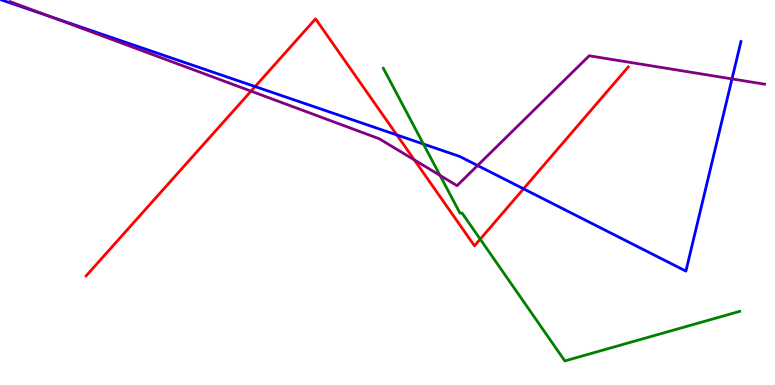[{'lines': ['blue', 'red'], 'intersections': [{'x': 3.29, 'y': 7.75}, {'x': 5.12, 'y': 6.49}, {'x': 6.76, 'y': 5.1}]}, {'lines': ['green', 'red'], 'intersections': [{'x': 6.2, 'y': 3.79}]}, {'lines': ['purple', 'red'], 'intersections': [{'x': 3.24, 'y': 7.63}, {'x': 5.35, 'y': 5.85}]}, {'lines': ['blue', 'green'], 'intersections': [{'x': 5.46, 'y': 6.26}]}, {'lines': ['blue', 'purple'], 'intersections': [{'x': 0.658, 'y': 9.56}, {'x': 6.16, 'y': 5.7}, {'x': 9.45, 'y': 7.95}]}, {'lines': ['green', 'purple'], 'intersections': [{'x': 5.68, 'y': 5.44}]}]